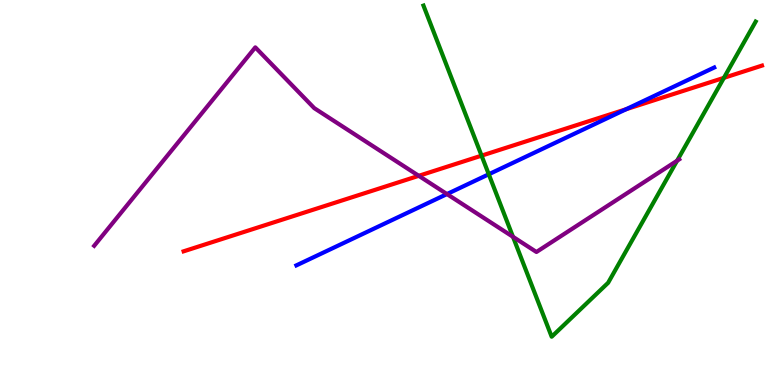[{'lines': ['blue', 'red'], 'intersections': [{'x': 8.08, 'y': 7.16}]}, {'lines': ['green', 'red'], 'intersections': [{'x': 6.21, 'y': 5.96}, {'x': 9.34, 'y': 7.98}]}, {'lines': ['purple', 'red'], 'intersections': [{'x': 5.4, 'y': 5.43}]}, {'lines': ['blue', 'green'], 'intersections': [{'x': 6.31, 'y': 5.47}]}, {'lines': ['blue', 'purple'], 'intersections': [{'x': 5.77, 'y': 4.96}]}, {'lines': ['green', 'purple'], 'intersections': [{'x': 6.62, 'y': 3.85}, {'x': 8.74, 'y': 5.83}]}]